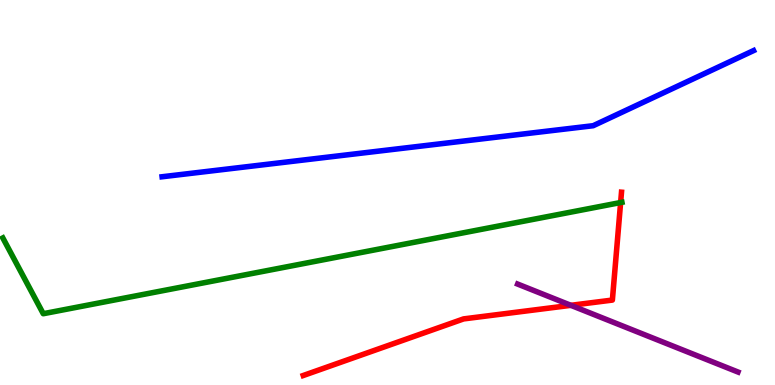[{'lines': ['blue', 'red'], 'intersections': []}, {'lines': ['green', 'red'], 'intersections': [{'x': 8.01, 'y': 4.74}]}, {'lines': ['purple', 'red'], 'intersections': [{'x': 7.37, 'y': 2.07}]}, {'lines': ['blue', 'green'], 'intersections': []}, {'lines': ['blue', 'purple'], 'intersections': []}, {'lines': ['green', 'purple'], 'intersections': []}]